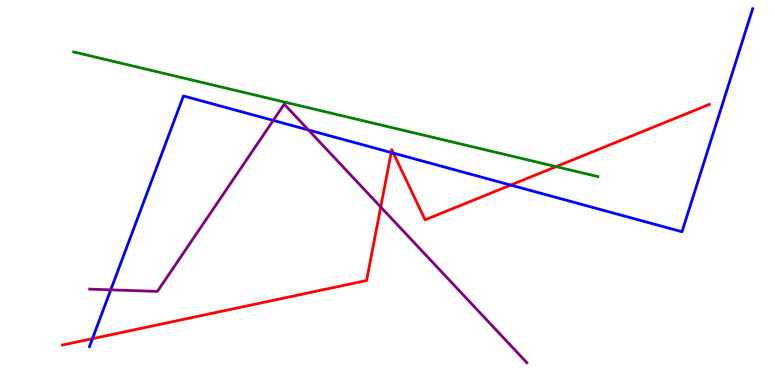[{'lines': ['blue', 'red'], 'intersections': [{'x': 1.19, 'y': 1.2}, {'x': 5.05, 'y': 6.04}, {'x': 5.08, 'y': 6.02}, {'x': 6.59, 'y': 5.19}]}, {'lines': ['green', 'red'], 'intersections': [{'x': 7.18, 'y': 5.67}]}, {'lines': ['purple', 'red'], 'intersections': [{'x': 4.91, 'y': 4.62}]}, {'lines': ['blue', 'green'], 'intersections': []}, {'lines': ['blue', 'purple'], 'intersections': [{'x': 1.43, 'y': 2.47}, {'x': 3.53, 'y': 6.87}, {'x': 3.98, 'y': 6.62}]}, {'lines': ['green', 'purple'], 'intersections': []}]